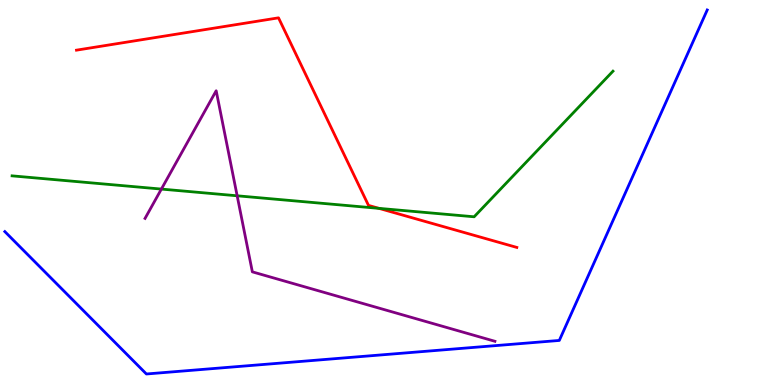[{'lines': ['blue', 'red'], 'intersections': []}, {'lines': ['green', 'red'], 'intersections': [{'x': 4.89, 'y': 4.59}]}, {'lines': ['purple', 'red'], 'intersections': []}, {'lines': ['blue', 'green'], 'intersections': []}, {'lines': ['blue', 'purple'], 'intersections': []}, {'lines': ['green', 'purple'], 'intersections': [{'x': 2.08, 'y': 5.09}, {'x': 3.06, 'y': 4.91}]}]